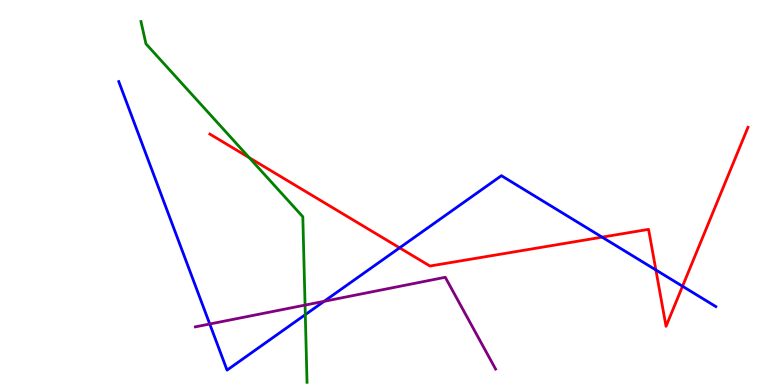[{'lines': ['blue', 'red'], 'intersections': [{'x': 5.16, 'y': 3.56}, {'x': 7.77, 'y': 3.84}, {'x': 8.46, 'y': 2.99}, {'x': 8.81, 'y': 2.57}]}, {'lines': ['green', 'red'], 'intersections': [{'x': 3.22, 'y': 5.9}]}, {'lines': ['purple', 'red'], 'intersections': []}, {'lines': ['blue', 'green'], 'intersections': [{'x': 3.94, 'y': 1.83}]}, {'lines': ['blue', 'purple'], 'intersections': [{'x': 2.71, 'y': 1.58}, {'x': 4.18, 'y': 2.17}]}, {'lines': ['green', 'purple'], 'intersections': [{'x': 3.94, 'y': 2.08}]}]